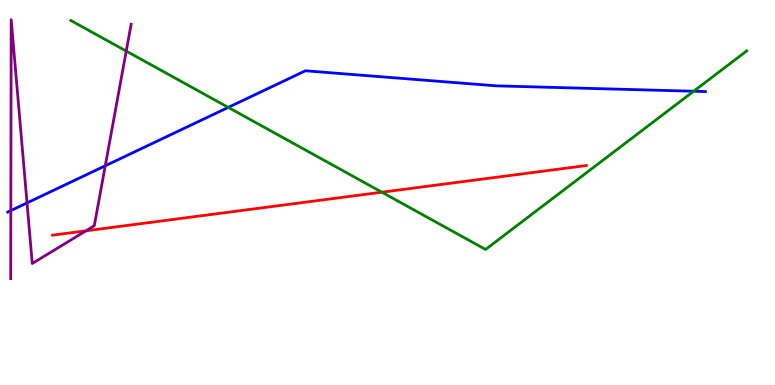[{'lines': ['blue', 'red'], 'intersections': []}, {'lines': ['green', 'red'], 'intersections': [{'x': 4.93, 'y': 5.01}]}, {'lines': ['purple', 'red'], 'intersections': [{'x': 1.11, 'y': 4.0}]}, {'lines': ['blue', 'green'], 'intersections': [{'x': 2.95, 'y': 7.21}, {'x': 8.95, 'y': 7.63}]}, {'lines': ['blue', 'purple'], 'intersections': [{'x': 0.14, 'y': 4.53}, {'x': 0.349, 'y': 4.73}, {'x': 1.36, 'y': 5.69}]}, {'lines': ['green', 'purple'], 'intersections': [{'x': 1.63, 'y': 8.67}]}]